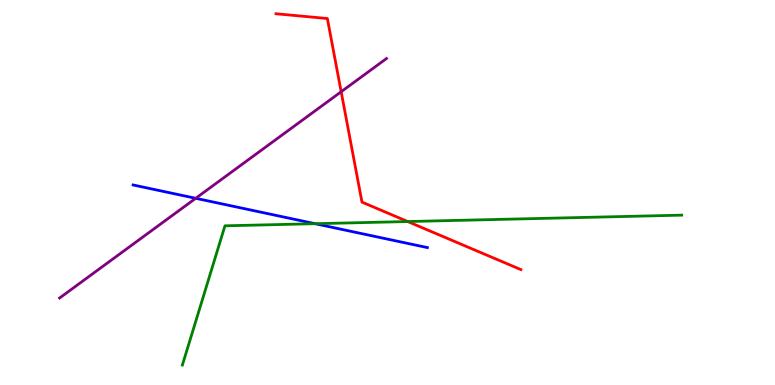[{'lines': ['blue', 'red'], 'intersections': []}, {'lines': ['green', 'red'], 'intersections': [{'x': 5.26, 'y': 4.25}]}, {'lines': ['purple', 'red'], 'intersections': [{'x': 4.4, 'y': 7.62}]}, {'lines': ['blue', 'green'], 'intersections': [{'x': 4.07, 'y': 4.19}]}, {'lines': ['blue', 'purple'], 'intersections': [{'x': 2.53, 'y': 4.85}]}, {'lines': ['green', 'purple'], 'intersections': []}]